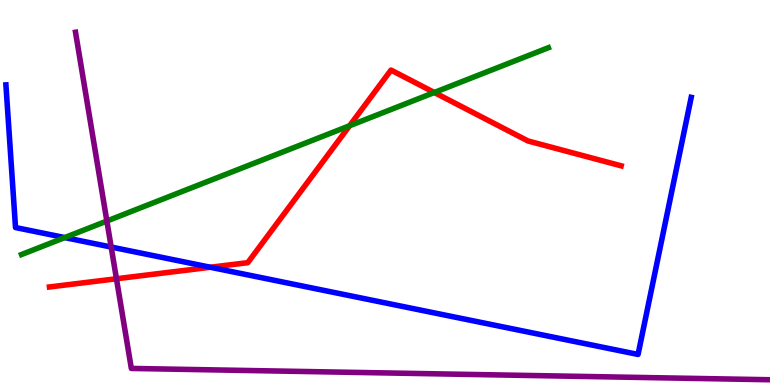[{'lines': ['blue', 'red'], 'intersections': [{'x': 2.71, 'y': 3.06}]}, {'lines': ['green', 'red'], 'intersections': [{'x': 4.51, 'y': 6.73}, {'x': 5.6, 'y': 7.6}]}, {'lines': ['purple', 'red'], 'intersections': [{'x': 1.5, 'y': 2.76}]}, {'lines': ['blue', 'green'], 'intersections': [{'x': 0.835, 'y': 3.83}]}, {'lines': ['blue', 'purple'], 'intersections': [{'x': 1.43, 'y': 3.58}]}, {'lines': ['green', 'purple'], 'intersections': [{'x': 1.38, 'y': 4.26}]}]